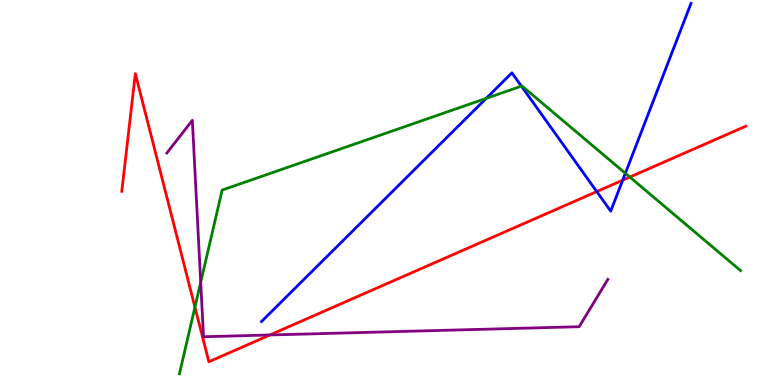[{'lines': ['blue', 'red'], 'intersections': [{'x': 7.7, 'y': 5.02}, {'x': 8.03, 'y': 5.32}]}, {'lines': ['green', 'red'], 'intersections': [{'x': 2.52, 'y': 2.02}, {'x': 8.13, 'y': 5.4}]}, {'lines': ['purple', 'red'], 'intersections': [{'x': 3.48, 'y': 1.3}]}, {'lines': ['blue', 'green'], 'intersections': [{'x': 6.27, 'y': 7.45}, {'x': 6.73, 'y': 7.76}, {'x': 8.07, 'y': 5.5}]}, {'lines': ['blue', 'purple'], 'intersections': []}, {'lines': ['green', 'purple'], 'intersections': [{'x': 2.59, 'y': 2.67}]}]